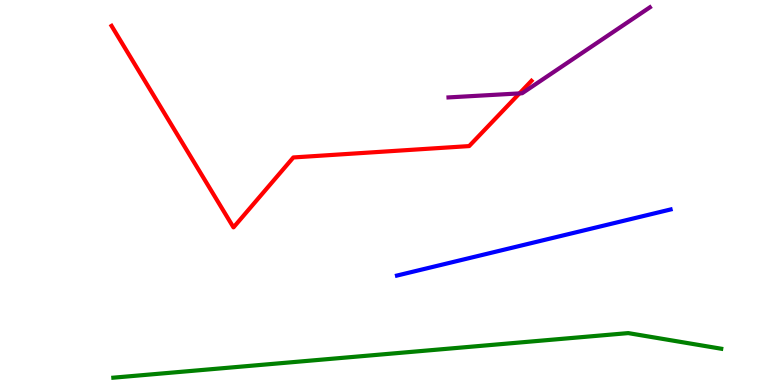[{'lines': ['blue', 'red'], 'intersections': []}, {'lines': ['green', 'red'], 'intersections': []}, {'lines': ['purple', 'red'], 'intersections': [{'x': 6.7, 'y': 7.57}]}, {'lines': ['blue', 'green'], 'intersections': []}, {'lines': ['blue', 'purple'], 'intersections': []}, {'lines': ['green', 'purple'], 'intersections': []}]